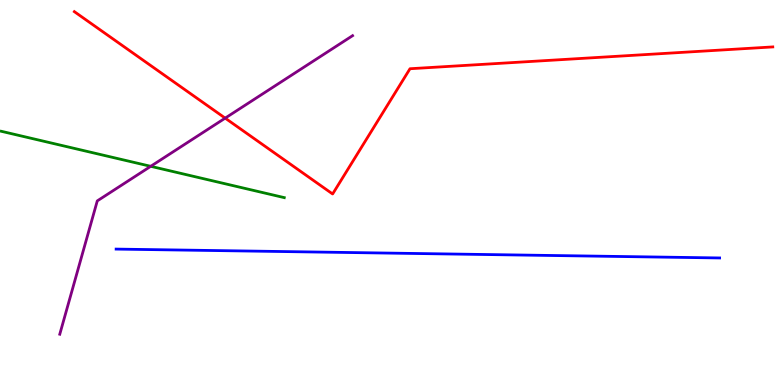[{'lines': ['blue', 'red'], 'intersections': []}, {'lines': ['green', 'red'], 'intersections': []}, {'lines': ['purple', 'red'], 'intersections': [{'x': 2.91, 'y': 6.93}]}, {'lines': ['blue', 'green'], 'intersections': []}, {'lines': ['blue', 'purple'], 'intersections': []}, {'lines': ['green', 'purple'], 'intersections': [{'x': 1.94, 'y': 5.68}]}]